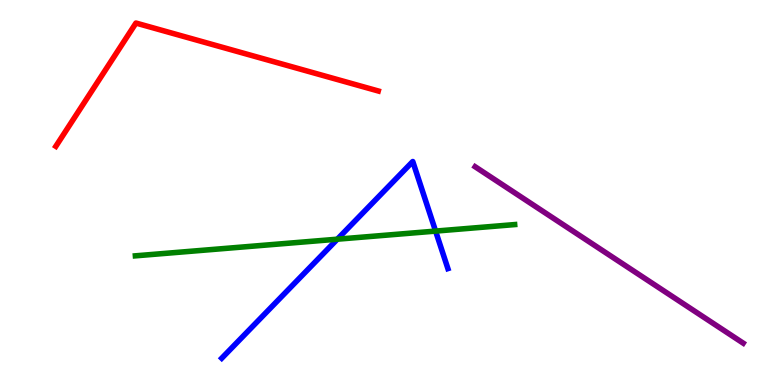[{'lines': ['blue', 'red'], 'intersections': []}, {'lines': ['green', 'red'], 'intersections': []}, {'lines': ['purple', 'red'], 'intersections': []}, {'lines': ['blue', 'green'], 'intersections': [{'x': 4.35, 'y': 3.79}, {'x': 5.62, 'y': 4.0}]}, {'lines': ['blue', 'purple'], 'intersections': []}, {'lines': ['green', 'purple'], 'intersections': []}]